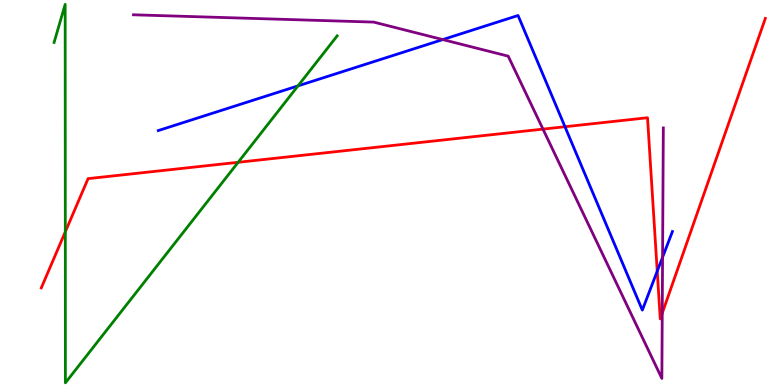[{'lines': ['blue', 'red'], 'intersections': [{'x': 7.29, 'y': 6.71}, {'x': 8.48, 'y': 2.96}]}, {'lines': ['green', 'red'], 'intersections': [{'x': 0.843, 'y': 3.98}, {'x': 3.07, 'y': 5.78}]}, {'lines': ['purple', 'red'], 'intersections': [{'x': 7.01, 'y': 6.65}, {'x': 8.55, 'y': 1.87}]}, {'lines': ['blue', 'green'], 'intersections': [{'x': 3.85, 'y': 7.77}]}, {'lines': ['blue', 'purple'], 'intersections': [{'x': 5.71, 'y': 8.97}, {'x': 8.55, 'y': 3.32}]}, {'lines': ['green', 'purple'], 'intersections': []}]